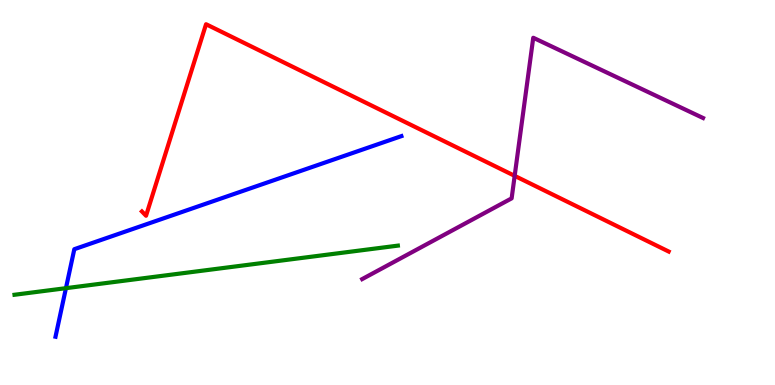[{'lines': ['blue', 'red'], 'intersections': []}, {'lines': ['green', 'red'], 'intersections': []}, {'lines': ['purple', 'red'], 'intersections': [{'x': 6.64, 'y': 5.43}]}, {'lines': ['blue', 'green'], 'intersections': [{'x': 0.851, 'y': 2.51}]}, {'lines': ['blue', 'purple'], 'intersections': []}, {'lines': ['green', 'purple'], 'intersections': []}]